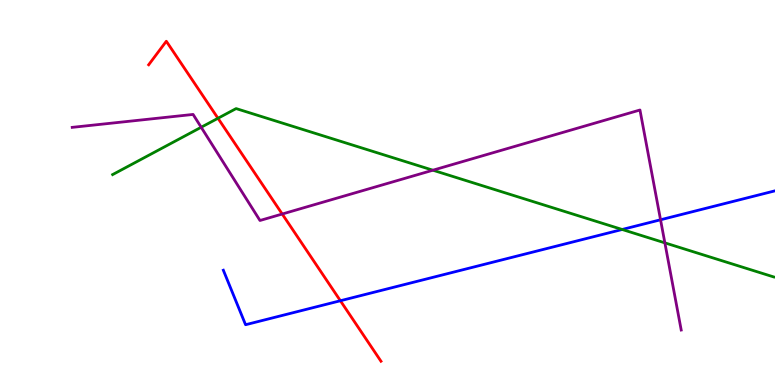[{'lines': ['blue', 'red'], 'intersections': [{'x': 4.39, 'y': 2.19}]}, {'lines': ['green', 'red'], 'intersections': [{'x': 2.81, 'y': 6.93}]}, {'lines': ['purple', 'red'], 'intersections': [{'x': 3.64, 'y': 4.44}]}, {'lines': ['blue', 'green'], 'intersections': [{'x': 8.03, 'y': 4.04}]}, {'lines': ['blue', 'purple'], 'intersections': [{'x': 8.52, 'y': 4.29}]}, {'lines': ['green', 'purple'], 'intersections': [{'x': 2.6, 'y': 6.69}, {'x': 5.59, 'y': 5.58}, {'x': 8.58, 'y': 3.69}]}]